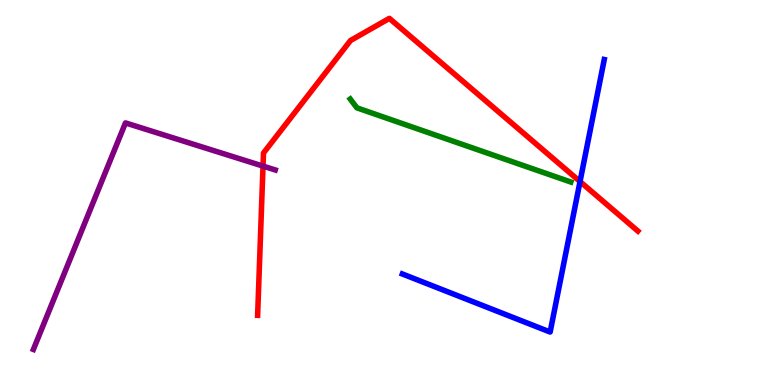[{'lines': ['blue', 'red'], 'intersections': [{'x': 7.48, 'y': 5.28}]}, {'lines': ['green', 'red'], 'intersections': []}, {'lines': ['purple', 'red'], 'intersections': [{'x': 3.39, 'y': 5.69}]}, {'lines': ['blue', 'green'], 'intersections': []}, {'lines': ['blue', 'purple'], 'intersections': []}, {'lines': ['green', 'purple'], 'intersections': []}]